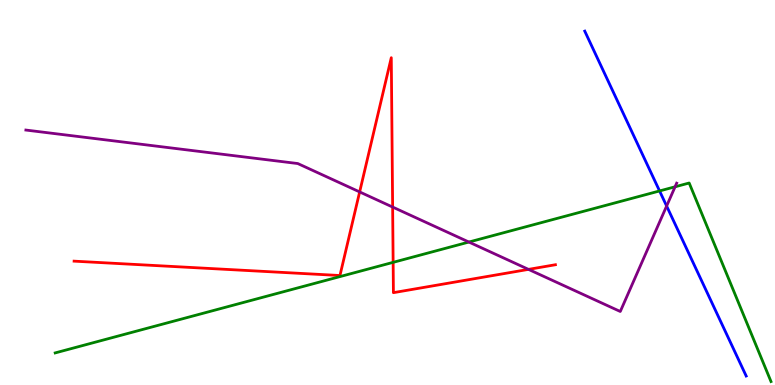[{'lines': ['blue', 'red'], 'intersections': []}, {'lines': ['green', 'red'], 'intersections': [{'x': 5.07, 'y': 3.19}]}, {'lines': ['purple', 'red'], 'intersections': [{'x': 4.64, 'y': 5.01}, {'x': 5.07, 'y': 4.62}, {'x': 6.82, 'y': 3.0}]}, {'lines': ['blue', 'green'], 'intersections': [{'x': 8.51, 'y': 5.04}]}, {'lines': ['blue', 'purple'], 'intersections': [{'x': 8.6, 'y': 4.65}]}, {'lines': ['green', 'purple'], 'intersections': [{'x': 6.05, 'y': 3.71}, {'x': 8.71, 'y': 5.15}]}]